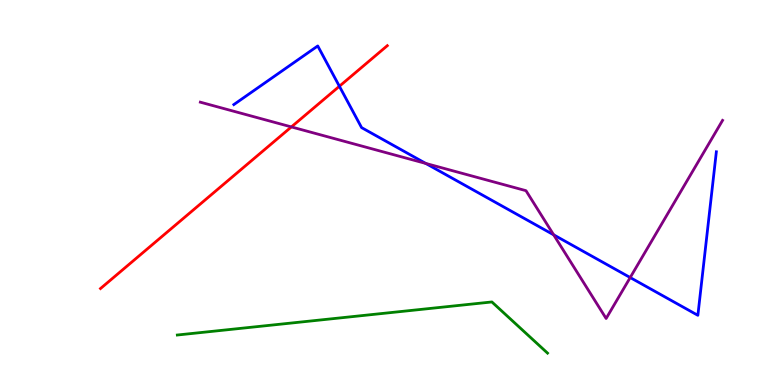[{'lines': ['blue', 'red'], 'intersections': [{'x': 4.38, 'y': 7.76}]}, {'lines': ['green', 'red'], 'intersections': []}, {'lines': ['purple', 'red'], 'intersections': [{'x': 3.76, 'y': 6.7}]}, {'lines': ['blue', 'green'], 'intersections': []}, {'lines': ['blue', 'purple'], 'intersections': [{'x': 5.49, 'y': 5.75}, {'x': 7.14, 'y': 3.9}, {'x': 8.13, 'y': 2.79}]}, {'lines': ['green', 'purple'], 'intersections': []}]